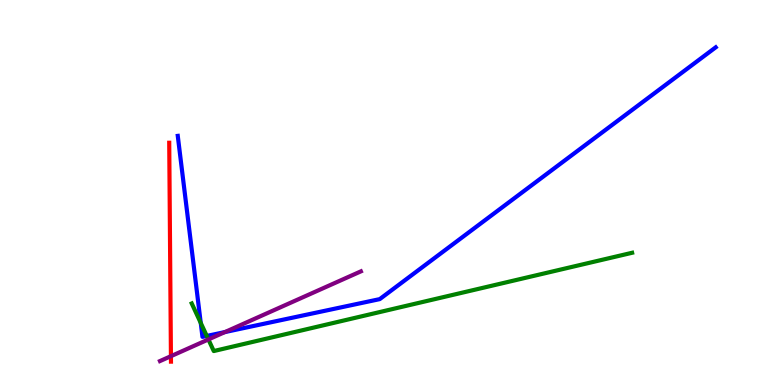[{'lines': ['blue', 'red'], 'intersections': []}, {'lines': ['green', 'red'], 'intersections': []}, {'lines': ['purple', 'red'], 'intersections': [{'x': 2.21, 'y': 0.749}]}, {'lines': ['blue', 'green'], 'intersections': [{'x': 2.59, 'y': 1.61}, {'x': 2.67, 'y': 1.27}]}, {'lines': ['blue', 'purple'], 'intersections': [{'x': 2.9, 'y': 1.37}]}, {'lines': ['green', 'purple'], 'intersections': [{'x': 2.69, 'y': 1.18}]}]